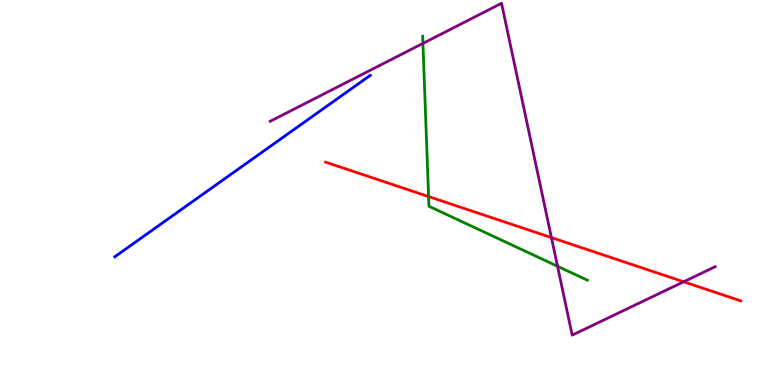[{'lines': ['blue', 'red'], 'intersections': []}, {'lines': ['green', 'red'], 'intersections': [{'x': 5.53, 'y': 4.89}]}, {'lines': ['purple', 'red'], 'intersections': [{'x': 7.12, 'y': 3.83}, {'x': 8.82, 'y': 2.68}]}, {'lines': ['blue', 'green'], 'intersections': []}, {'lines': ['blue', 'purple'], 'intersections': []}, {'lines': ['green', 'purple'], 'intersections': [{'x': 5.46, 'y': 8.87}, {'x': 7.19, 'y': 3.08}]}]